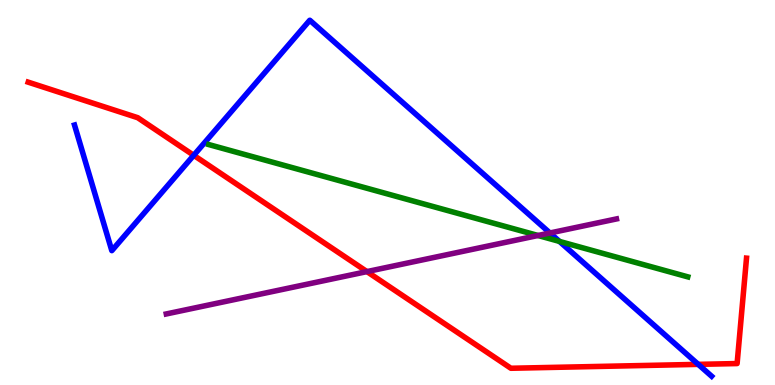[{'lines': ['blue', 'red'], 'intersections': [{'x': 2.5, 'y': 5.97}, {'x': 9.01, 'y': 0.536}]}, {'lines': ['green', 'red'], 'intersections': []}, {'lines': ['purple', 'red'], 'intersections': [{'x': 4.73, 'y': 2.95}]}, {'lines': ['blue', 'green'], 'intersections': [{'x': 7.22, 'y': 3.73}]}, {'lines': ['blue', 'purple'], 'intersections': [{'x': 7.1, 'y': 3.95}]}, {'lines': ['green', 'purple'], 'intersections': [{'x': 6.94, 'y': 3.88}]}]